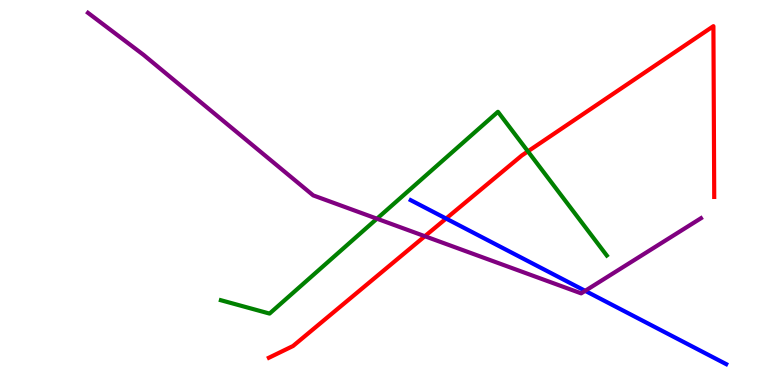[{'lines': ['blue', 'red'], 'intersections': [{'x': 5.76, 'y': 4.32}]}, {'lines': ['green', 'red'], 'intersections': [{'x': 6.81, 'y': 6.07}]}, {'lines': ['purple', 'red'], 'intersections': [{'x': 5.48, 'y': 3.86}]}, {'lines': ['blue', 'green'], 'intersections': []}, {'lines': ['blue', 'purple'], 'intersections': [{'x': 7.55, 'y': 2.45}]}, {'lines': ['green', 'purple'], 'intersections': [{'x': 4.86, 'y': 4.32}]}]